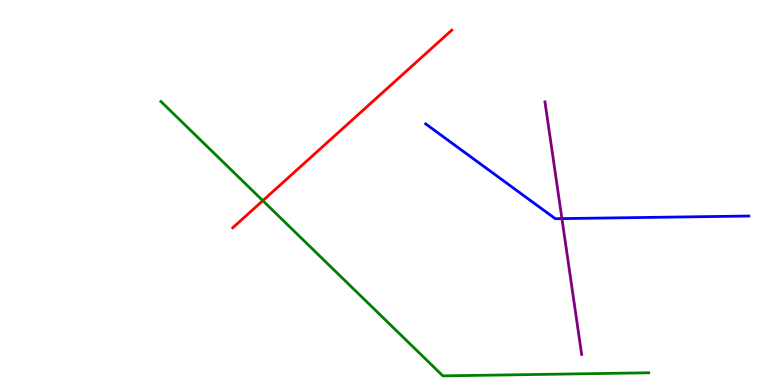[{'lines': ['blue', 'red'], 'intersections': []}, {'lines': ['green', 'red'], 'intersections': [{'x': 3.39, 'y': 4.79}]}, {'lines': ['purple', 'red'], 'intersections': []}, {'lines': ['blue', 'green'], 'intersections': []}, {'lines': ['blue', 'purple'], 'intersections': [{'x': 7.25, 'y': 4.32}]}, {'lines': ['green', 'purple'], 'intersections': []}]